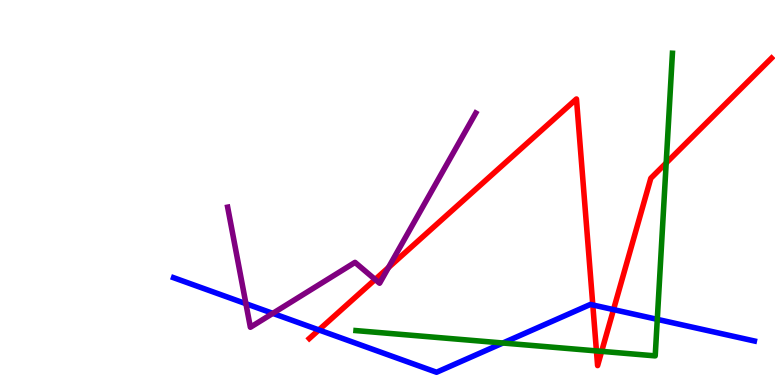[{'lines': ['blue', 'red'], 'intersections': [{'x': 4.11, 'y': 1.43}, {'x': 7.65, 'y': 2.08}, {'x': 7.92, 'y': 1.96}]}, {'lines': ['green', 'red'], 'intersections': [{'x': 7.7, 'y': 0.886}, {'x': 7.76, 'y': 0.874}, {'x': 8.6, 'y': 5.77}]}, {'lines': ['purple', 'red'], 'intersections': [{'x': 4.84, 'y': 2.74}, {'x': 5.01, 'y': 3.05}]}, {'lines': ['blue', 'green'], 'intersections': [{'x': 6.49, 'y': 1.09}, {'x': 8.48, 'y': 1.71}]}, {'lines': ['blue', 'purple'], 'intersections': [{'x': 3.17, 'y': 2.11}, {'x': 3.52, 'y': 1.86}]}, {'lines': ['green', 'purple'], 'intersections': []}]